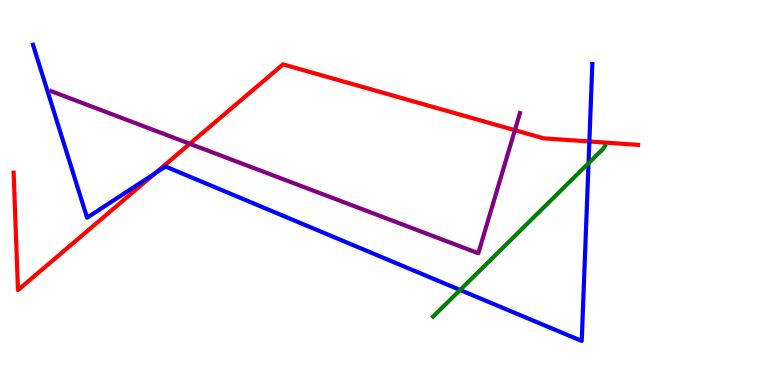[{'lines': ['blue', 'red'], 'intersections': [{'x': 2.0, 'y': 5.5}, {'x': 7.6, 'y': 6.32}]}, {'lines': ['green', 'red'], 'intersections': []}, {'lines': ['purple', 'red'], 'intersections': [{'x': 2.45, 'y': 6.27}, {'x': 6.64, 'y': 6.62}]}, {'lines': ['blue', 'green'], 'intersections': [{'x': 5.94, 'y': 2.47}, {'x': 7.59, 'y': 5.76}]}, {'lines': ['blue', 'purple'], 'intersections': []}, {'lines': ['green', 'purple'], 'intersections': []}]